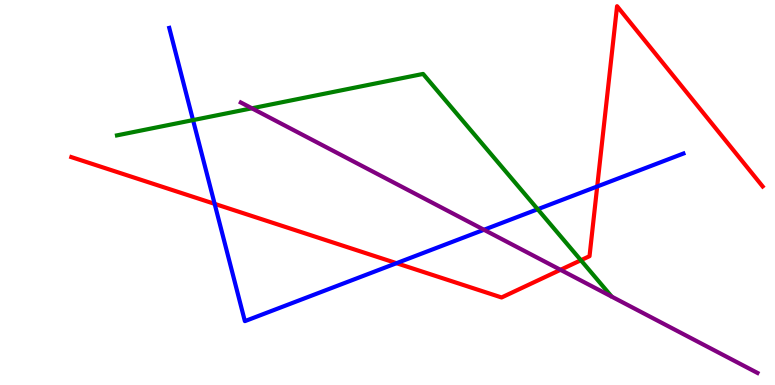[{'lines': ['blue', 'red'], 'intersections': [{'x': 2.77, 'y': 4.71}, {'x': 5.12, 'y': 3.16}, {'x': 7.71, 'y': 5.16}]}, {'lines': ['green', 'red'], 'intersections': [{'x': 7.5, 'y': 3.24}]}, {'lines': ['purple', 'red'], 'intersections': [{'x': 7.23, 'y': 2.99}]}, {'lines': ['blue', 'green'], 'intersections': [{'x': 2.49, 'y': 6.88}, {'x': 6.94, 'y': 4.57}]}, {'lines': ['blue', 'purple'], 'intersections': [{'x': 6.24, 'y': 4.03}]}, {'lines': ['green', 'purple'], 'intersections': [{'x': 3.25, 'y': 7.19}]}]